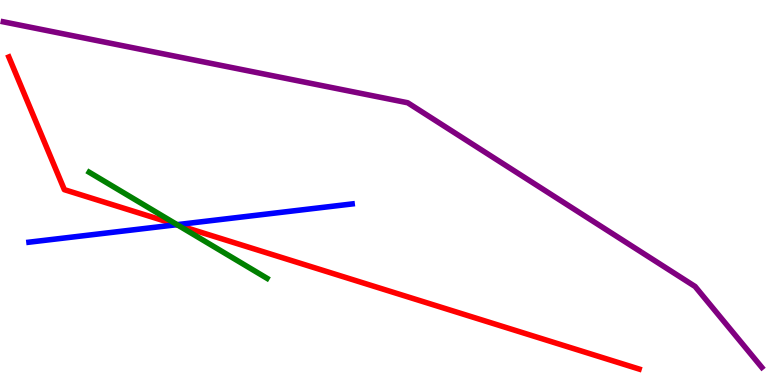[{'lines': ['blue', 'red'], 'intersections': [{'x': 2.28, 'y': 4.16}]}, {'lines': ['green', 'red'], 'intersections': [{'x': 2.29, 'y': 4.15}]}, {'lines': ['purple', 'red'], 'intersections': []}, {'lines': ['blue', 'green'], 'intersections': [{'x': 2.28, 'y': 4.16}]}, {'lines': ['blue', 'purple'], 'intersections': []}, {'lines': ['green', 'purple'], 'intersections': []}]